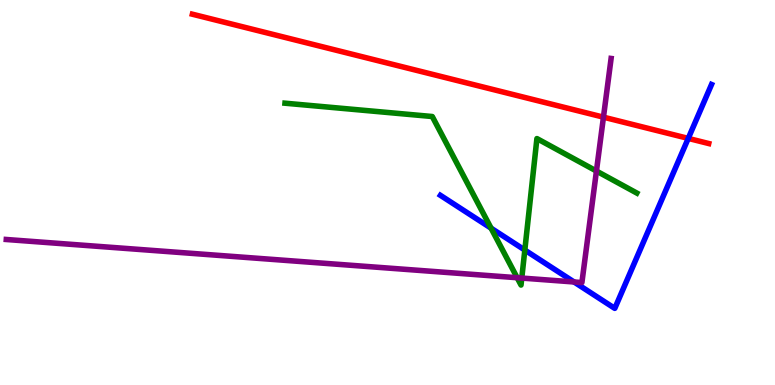[{'lines': ['blue', 'red'], 'intersections': [{'x': 8.88, 'y': 6.41}]}, {'lines': ['green', 'red'], 'intersections': []}, {'lines': ['purple', 'red'], 'intersections': [{'x': 7.79, 'y': 6.96}]}, {'lines': ['blue', 'green'], 'intersections': [{'x': 6.34, 'y': 4.07}, {'x': 6.77, 'y': 3.51}]}, {'lines': ['blue', 'purple'], 'intersections': [{'x': 7.41, 'y': 2.68}]}, {'lines': ['green', 'purple'], 'intersections': [{'x': 6.67, 'y': 2.79}, {'x': 6.73, 'y': 2.78}, {'x': 7.7, 'y': 5.56}]}]